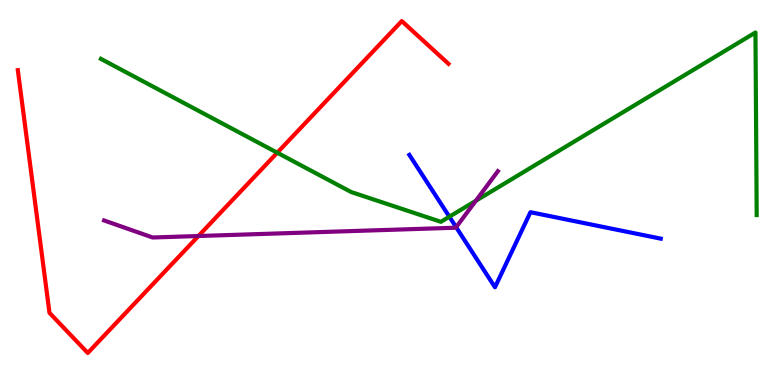[{'lines': ['blue', 'red'], 'intersections': []}, {'lines': ['green', 'red'], 'intersections': [{'x': 3.58, 'y': 6.03}]}, {'lines': ['purple', 'red'], 'intersections': [{'x': 2.56, 'y': 3.87}]}, {'lines': ['blue', 'green'], 'intersections': [{'x': 5.8, 'y': 4.37}]}, {'lines': ['blue', 'purple'], 'intersections': [{'x': 5.89, 'y': 4.1}]}, {'lines': ['green', 'purple'], 'intersections': [{'x': 6.14, 'y': 4.78}]}]